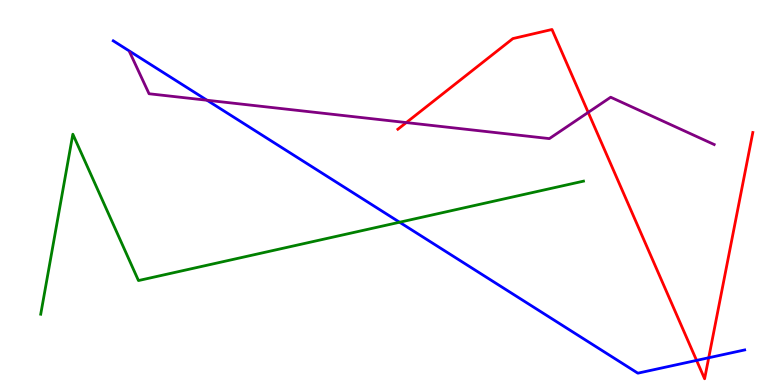[{'lines': ['blue', 'red'], 'intersections': [{'x': 8.99, 'y': 0.639}, {'x': 9.14, 'y': 0.708}]}, {'lines': ['green', 'red'], 'intersections': []}, {'lines': ['purple', 'red'], 'intersections': [{'x': 5.24, 'y': 6.82}, {'x': 7.59, 'y': 7.08}]}, {'lines': ['blue', 'green'], 'intersections': [{'x': 5.16, 'y': 4.23}]}, {'lines': ['blue', 'purple'], 'intersections': [{'x': 2.67, 'y': 7.4}]}, {'lines': ['green', 'purple'], 'intersections': []}]